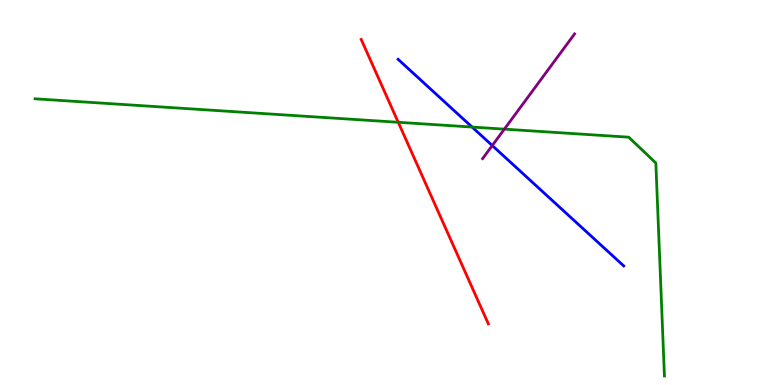[{'lines': ['blue', 'red'], 'intersections': []}, {'lines': ['green', 'red'], 'intersections': [{'x': 5.14, 'y': 6.82}]}, {'lines': ['purple', 'red'], 'intersections': []}, {'lines': ['blue', 'green'], 'intersections': [{'x': 6.09, 'y': 6.7}]}, {'lines': ['blue', 'purple'], 'intersections': [{'x': 6.35, 'y': 6.22}]}, {'lines': ['green', 'purple'], 'intersections': [{'x': 6.51, 'y': 6.65}]}]